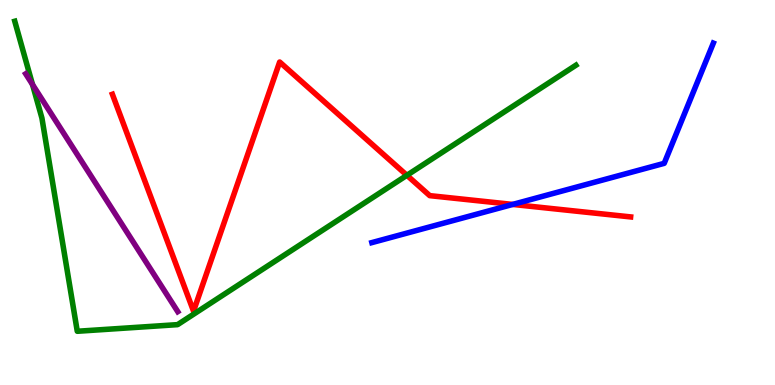[{'lines': ['blue', 'red'], 'intersections': [{'x': 6.62, 'y': 4.69}]}, {'lines': ['green', 'red'], 'intersections': [{'x': 5.25, 'y': 5.45}]}, {'lines': ['purple', 'red'], 'intersections': []}, {'lines': ['blue', 'green'], 'intersections': []}, {'lines': ['blue', 'purple'], 'intersections': []}, {'lines': ['green', 'purple'], 'intersections': [{'x': 0.419, 'y': 7.81}]}]